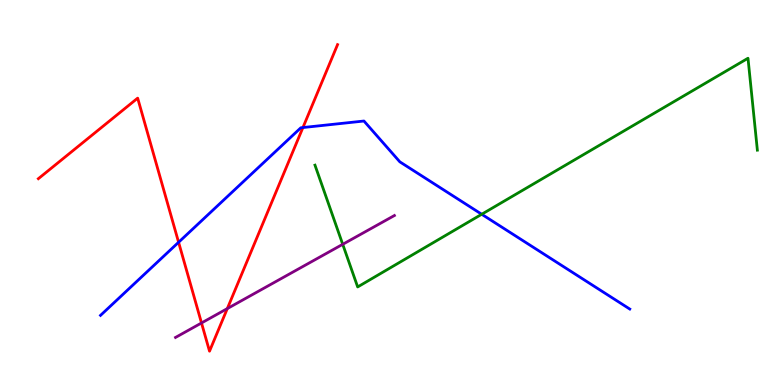[{'lines': ['blue', 'red'], 'intersections': [{'x': 2.3, 'y': 3.71}, {'x': 3.91, 'y': 6.69}]}, {'lines': ['green', 'red'], 'intersections': []}, {'lines': ['purple', 'red'], 'intersections': [{'x': 2.6, 'y': 1.61}, {'x': 2.93, 'y': 1.98}]}, {'lines': ['blue', 'green'], 'intersections': [{'x': 6.22, 'y': 4.43}]}, {'lines': ['blue', 'purple'], 'intersections': []}, {'lines': ['green', 'purple'], 'intersections': [{'x': 4.42, 'y': 3.65}]}]